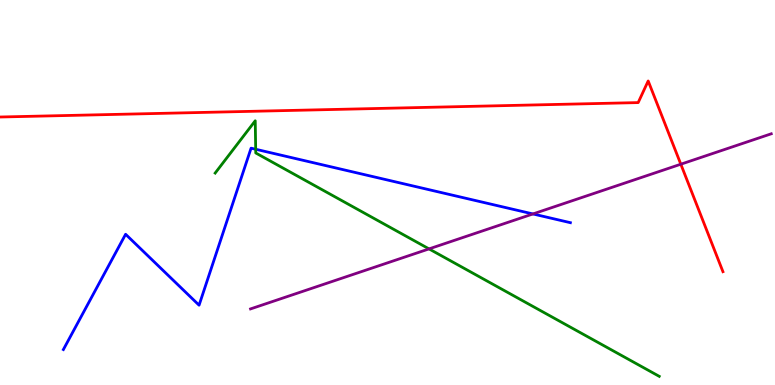[{'lines': ['blue', 'red'], 'intersections': []}, {'lines': ['green', 'red'], 'intersections': []}, {'lines': ['purple', 'red'], 'intersections': [{'x': 8.78, 'y': 5.73}]}, {'lines': ['blue', 'green'], 'intersections': [{'x': 3.3, 'y': 6.12}]}, {'lines': ['blue', 'purple'], 'intersections': [{'x': 6.88, 'y': 4.44}]}, {'lines': ['green', 'purple'], 'intersections': [{'x': 5.54, 'y': 3.54}]}]